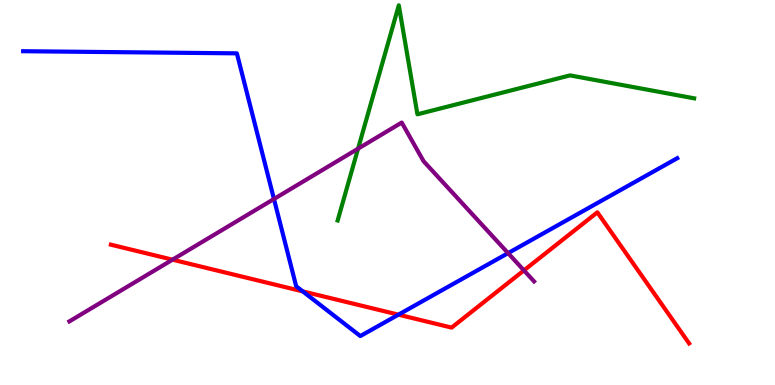[{'lines': ['blue', 'red'], 'intersections': [{'x': 3.91, 'y': 2.43}, {'x': 5.14, 'y': 1.83}]}, {'lines': ['green', 'red'], 'intersections': []}, {'lines': ['purple', 'red'], 'intersections': [{'x': 2.23, 'y': 3.26}, {'x': 6.76, 'y': 2.98}]}, {'lines': ['blue', 'green'], 'intersections': []}, {'lines': ['blue', 'purple'], 'intersections': [{'x': 3.53, 'y': 4.83}, {'x': 6.56, 'y': 3.42}]}, {'lines': ['green', 'purple'], 'intersections': [{'x': 4.62, 'y': 6.14}]}]